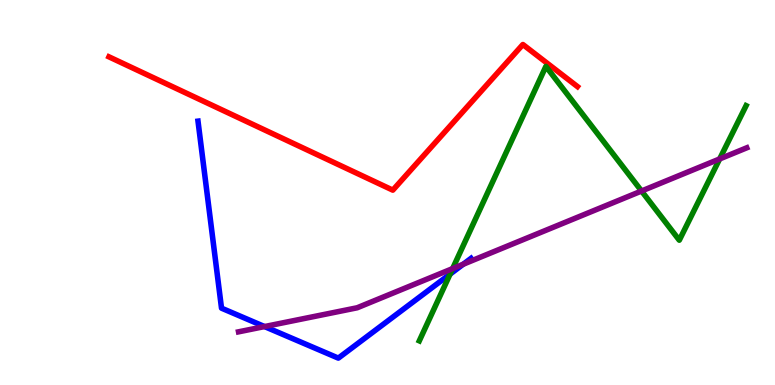[{'lines': ['blue', 'red'], 'intersections': []}, {'lines': ['green', 'red'], 'intersections': []}, {'lines': ['purple', 'red'], 'intersections': []}, {'lines': ['blue', 'green'], 'intersections': [{'x': 5.81, 'y': 2.88}]}, {'lines': ['blue', 'purple'], 'intersections': [{'x': 3.41, 'y': 1.52}, {'x': 5.98, 'y': 3.14}]}, {'lines': ['green', 'purple'], 'intersections': [{'x': 5.84, 'y': 3.02}, {'x': 8.28, 'y': 5.04}, {'x': 9.29, 'y': 5.87}]}]